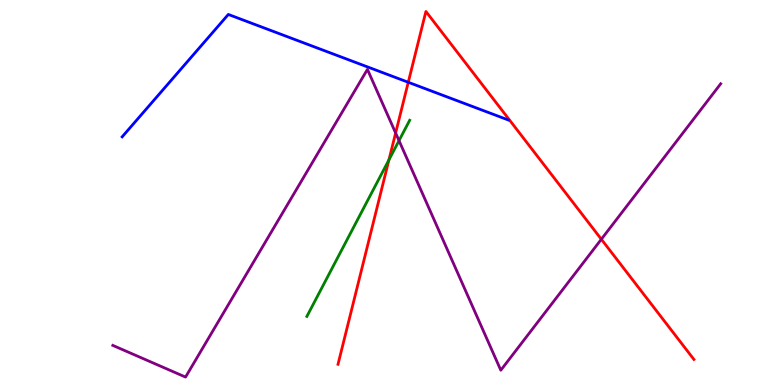[{'lines': ['blue', 'red'], 'intersections': [{'x': 5.27, 'y': 7.86}]}, {'lines': ['green', 'red'], 'intersections': [{'x': 5.02, 'y': 5.85}]}, {'lines': ['purple', 'red'], 'intersections': [{'x': 5.1, 'y': 6.55}, {'x': 7.76, 'y': 3.79}]}, {'lines': ['blue', 'green'], 'intersections': []}, {'lines': ['blue', 'purple'], 'intersections': []}, {'lines': ['green', 'purple'], 'intersections': [{'x': 5.15, 'y': 6.35}]}]